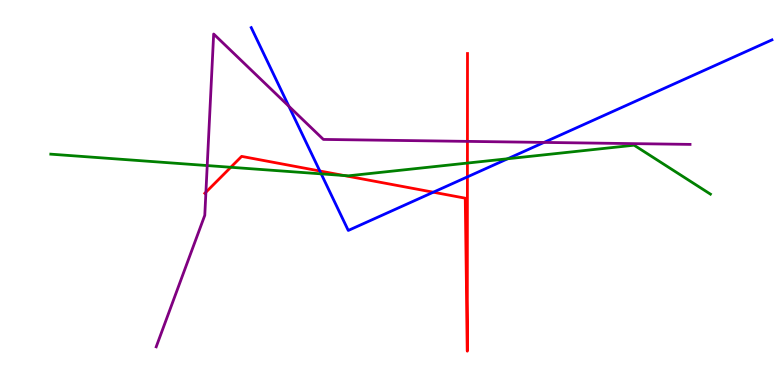[{'lines': ['blue', 'red'], 'intersections': [{'x': 4.13, 'y': 5.56}, {'x': 5.59, 'y': 5.01}, {'x': 6.03, 'y': 5.41}]}, {'lines': ['green', 'red'], 'intersections': [{'x': 2.98, 'y': 5.66}, {'x': 4.44, 'y': 5.44}, {'x': 6.03, 'y': 5.76}]}, {'lines': ['purple', 'red'], 'intersections': [{'x': 2.66, 'y': 5.01}, {'x': 6.03, 'y': 6.33}]}, {'lines': ['blue', 'green'], 'intersections': [{'x': 4.14, 'y': 5.48}, {'x': 6.55, 'y': 5.88}]}, {'lines': ['blue', 'purple'], 'intersections': [{'x': 3.73, 'y': 7.24}, {'x': 7.02, 'y': 6.3}]}, {'lines': ['green', 'purple'], 'intersections': [{'x': 2.67, 'y': 5.7}]}]